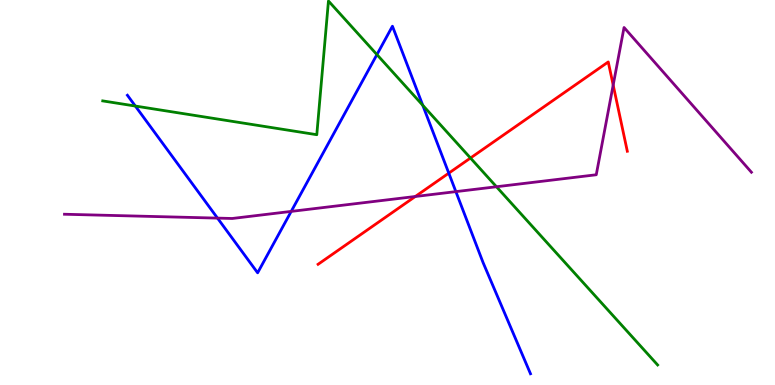[{'lines': ['blue', 'red'], 'intersections': [{'x': 5.79, 'y': 5.5}]}, {'lines': ['green', 'red'], 'intersections': [{'x': 6.07, 'y': 5.9}]}, {'lines': ['purple', 'red'], 'intersections': [{'x': 5.36, 'y': 4.9}, {'x': 7.91, 'y': 7.79}]}, {'lines': ['blue', 'green'], 'intersections': [{'x': 1.75, 'y': 7.25}, {'x': 4.86, 'y': 8.58}, {'x': 5.45, 'y': 7.27}]}, {'lines': ['blue', 'purple'], 'intersections': [{'x': 2.81, 'y': 4.33}, {'x': 3.76, 'y': 4.51}, {'x': 5.88, 'y': 5.02}]}, {'lines': ['green', 'purple'], 'intersections': [{'x': 6.41, 'y': 5.15}]}]